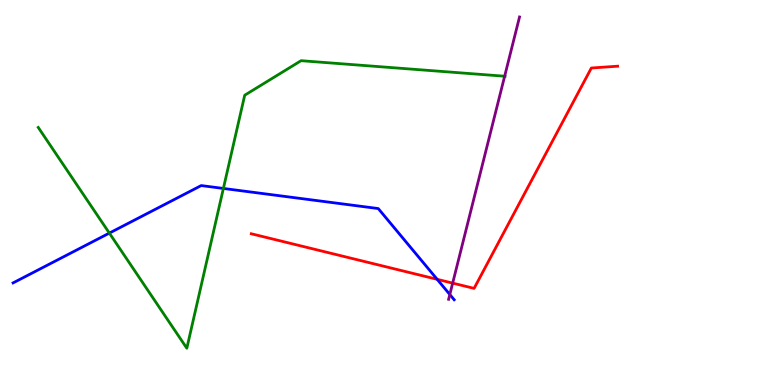[{'lines': ['blue', 'red'], 'intersections': [{'x': 5.64, 'y': 2.74}]}, {'lines': ['green', 'red'], 'intersections': []}, {'lines': ['purple', 'red'], 'intersections': [{'x': 5.84, 'y': 2.65}]}, {'lines': ['blue', 'green'], 'intersections': [{'x': 1.41, 'y': 3.95}, {'x': 2.88, 'y': 5.11}]}, {'lines': ['blue', 'purple'], 'intersections': [{'x': 5.8, 'y': 2.35}]}, {'lines': ['green', 'purple'], 'intersections': [{'x': 6.51, 'y': 8.02}]}]